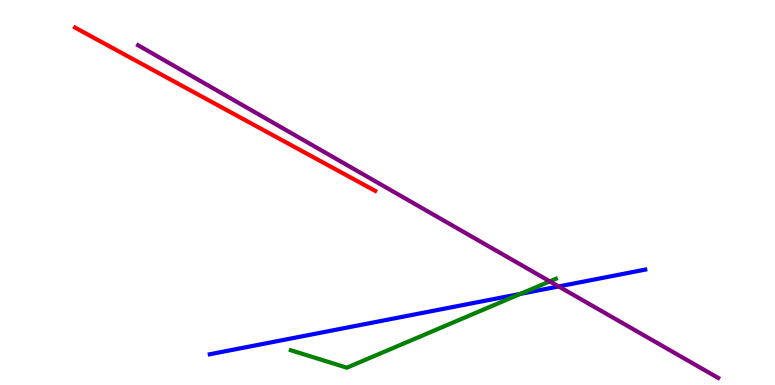[{'lines': ['blue', 'red'], 'intersections': []}, {'lines': ['green', 'red'], 'intersections': []}, {'lines': ['purple', 'red'], 'intersections': []}, {'lines': ['blue', 'green'], 'intersections': [{'x': 6.72, 'y': 2.37}]}, {'lines': ['blue', 'purple'], 'intersections': [{'x': 7.21, 'y': 2.56}]}, {'lines': ['green', 'purple'], 'intersections': [{'x': 7.09, 'y': 2.69}]}]